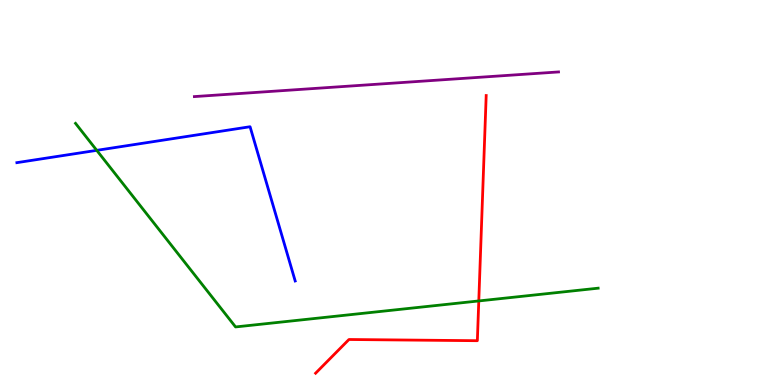[{'lines': ['blue', 'red'], 'intersections': []}, {'lines': ['green', 'red'], 'intersections': [{'x': 6.18, 'y': 2.18}]}, {'lines': ['purple', 'red'], 'intersections': []}, {'lines': ['blue', 'green'], 'intersections': [{'x': 1.25, 'y': 6.09}]}, {'lines': ['blue', 'purple'], 'intersections': []}, {'lines': ['green', 'purple'], 'intersections': []}]